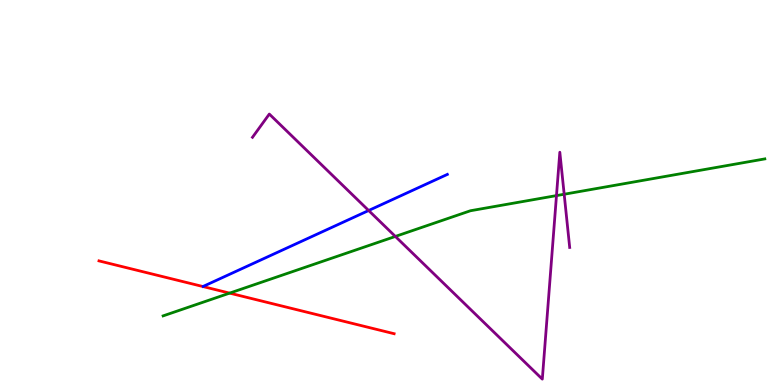[{'lines': ['blue', 'red'], 'intersections': []}, {'lines': ['green', 'red'], 'intersections': [{'x': 2.96, 'y': 2.39}]}, {'lines': ['purple', 'red'], 'intersections': []}, {'lines': ['blue', 'green'], 'intersections': []}, {'lines': ['blue', 'purple'], 'intersections': [{'x': 4.76, 'y': 4.53}]}, {'lines': ['green', 'purple'], 'intersections': [{'x': 5.1, 'y': 3.86}, {'x': 7.18, 'y': 4.92}, {'x': 7.28, 'y': 4.95}]}]